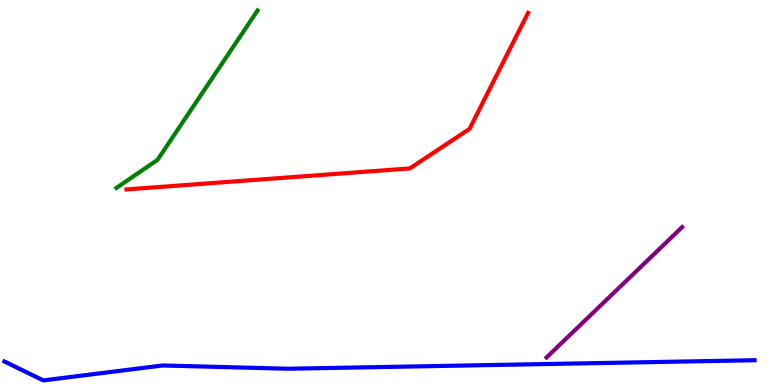[{'lines': ['blue', 'red'], 'intersections': []}, {'lines': ['green', 'red'], 'intersections': []}, {'lines': ['purple', 'red'], 'intersections': []}, {'lines': ['blue', 'green'], 'intersections': []}, {'lines': ['blue', 'purple'], 'intersections': []}, {'lines': ['green', 'purple'], 'intersections': []}]